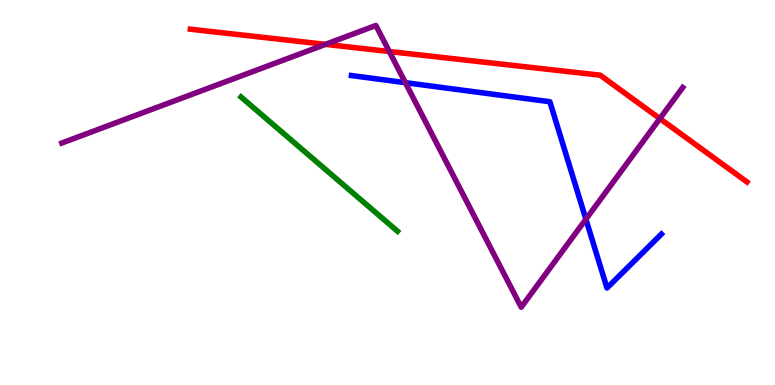[{'lines': ['blue', 'red'], 'intersections': []}, {'lines': ['green', 'red'], 'intersections': []}, {'lines': ['purple', 'red'], 'intersections': [{'x': 4.2, 'y': 8.85}, {'x': 5.02, 'y': 8.66}, {'x': 8.51, 'y': 6.92}]}, {'lines': ['blue', 'green'], 'intersections': []}, {'lines': ['blue', 'purple'], 'intersections': [{'x': 5.23, 'y': 7.85}, {'x': 7.56, 'y': 4.31}]}, {'lines': ['green', 'purple'], 'intersections': []}]